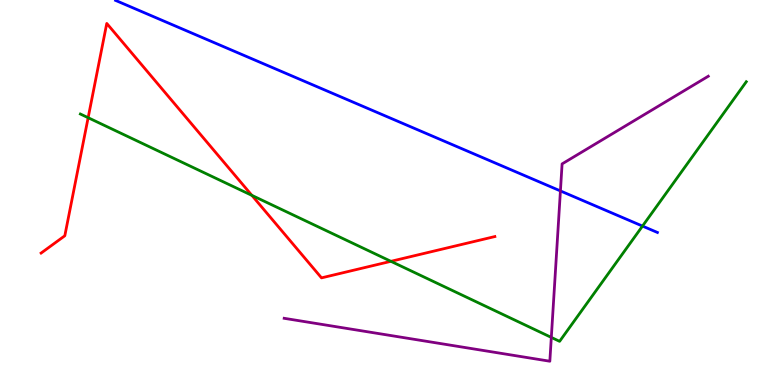[{'lines': ['blue', 'red'], 'intersections': []}, {'lines': ['green', 'red'], 'intersections': [{'x': 1.14, 'y': 6.94}, {'x': 3.25, 'y': 4.93}, {'x': 5.04, 'y': 3.21}]}, {'lines': ['purple', 'red'], 'intersections': []}, {'lines': ['blue', 'green'], 'intersections': [{'x': 8.29, 'y': 4.13}]}, {'lines': ['blue', 'purple'], 'intersections': [{'x': 7.23, 'y': 5.04}]}, {'lines': ['green', 'purple'], 'intersections': [{'x': 7.11, 'y': 1.24}]}]